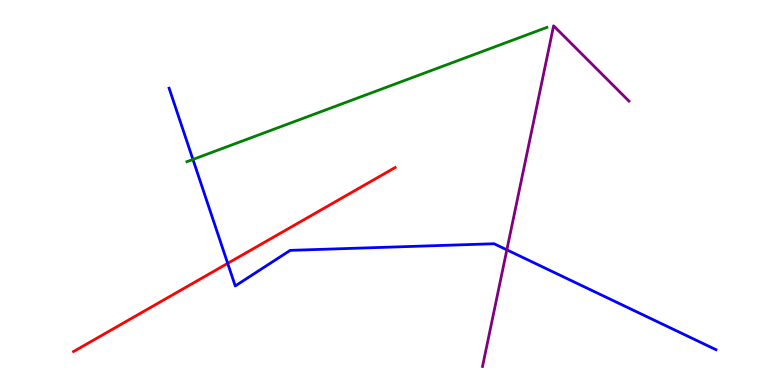[{'lines': ['blue', 'red'], 'intersections': [{'x': 2.94, 'y': 3.16}]}, {'lines': ['green', 'red'], 'intersections': []}, {'lines': ['purple', 'red'], 'intersections': []}, {'lines': ['blue', 'green'], 'intersections': [{'x': 2.49, 'y': 5.86}]}, {'lines': ['blue', 'purple'], 'intersections': [{'x': 6.54, 'y': 3.51}]}, {'lines': ['green', 'purple'], 'intersections': []}]